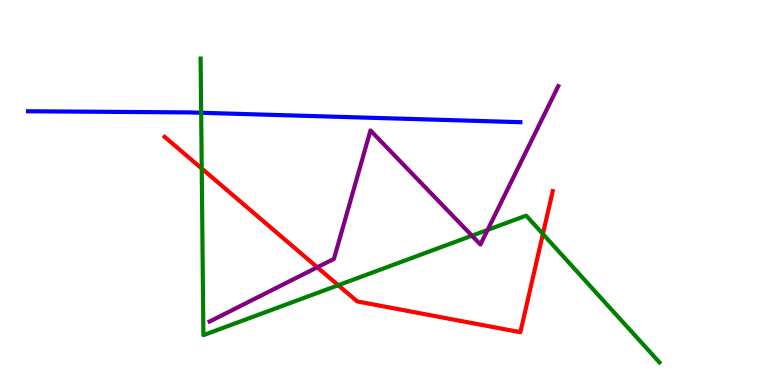[{'lines': ['blue', 'red'], 'intersections': []}, {'lines': ['green', 'red'], 'intersections': [{'x': 2.6, 'y': 5.62}, {'x': 4.36, 'y': 2.59}, {'x': 7.01, 'y': 3.92}]}, {'lines': ['purple', 'red'], 'intersections': [{'x': 4.09, 'y': 3.06}]}, {'lines': ['blue', 'green'], 'intersections': [{'x': 2.6, 'y': 7.07}]}, {'lines': ['blue', 'purple'], 'intersections': []}, {'lines': ['green', 'purple'], 'intersections': [{'x': 6.09, 'y': 3.88}, {'x': 6.29, 'y': 4.03}]}]